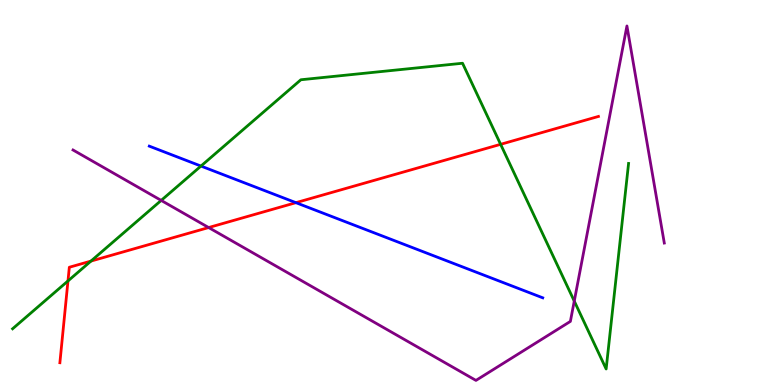[{'lines': ['blue', 'red'], 'intersections': [{'x': 3.82, 'y': 4.74}]}, {'lines': ['green', 'red'], 'intersections': [{'x': 0.877, 'y': 2.7}, {'x': 1.17, 'y': 3.22}, {'x': 6.46, 'y': 6.25}]}, {'lines': ['purple', 'red'], 'intersections': [{'x': 2.69, 'y': 4.09}]}, {'lines': ['blue', 'green'], 'intersections': [{'x': 2.59, 'y': 5.69}]}, {'lines': ['blue', 'purple'], 'intersections': []}, {'lines': ['green', 'purple'], 'intersections': [{'x': 2.08, 'y': 4.79}, {'x': 7.41, 'y': 2.18}]}]